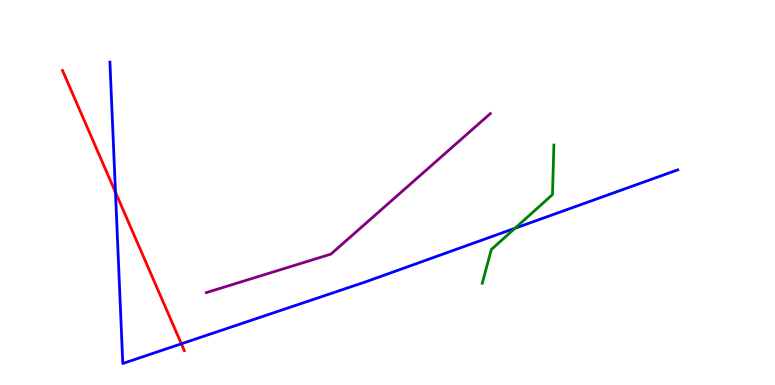[{'lines': ['blue', 'red'], 'intersections': [{'x': 1.49, 'y': 5.01}, {'x': 2.34, 'y': 1.07}]}, {'lines': ['green', 'red'], 'intersections': []}, {'lines': ['purple', 'red'], 'intersections': []}, {'lines': ['blue', 'green'], 'intersections': [{'x': 6.65, 'y': 4.07}]}, {'lines': ['blue', 'purple'], 'intersections': []}, {'lines': ['green', 'purple'], 'intersections': []}]